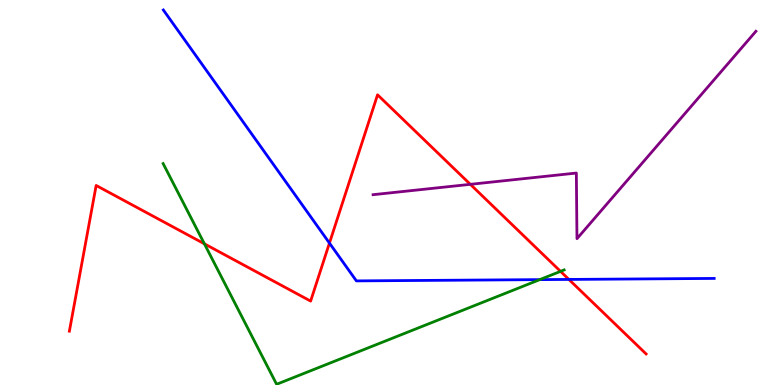[{'lines': ['blue', 'red'], 'intersections': [{'x': 4.25, 'y': 3.69}, {'x': 7.34, 'y': 2.74}]}, {'lines': ['green', 'red'], 'intersections': [{'x': 2.64, 'y': 3.67}, {'x': 7.23, 'y': 2.95}]}, {'lines': ['purple', 'red'], 'intersections': [{'x': 6.07, 'y': 5.21}]}, {'lines': ['blue', 'green'], 'intersections': [{'x': 6.96, 'y': 2.74}]}, {'lines': ['blue', 'purple'], 'intersections': []}, {'lines': ['green', 'purple'], 'intersections': []}]